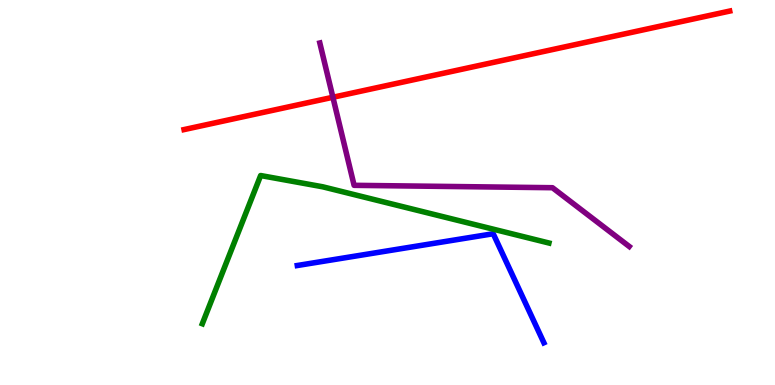[{'lines': ['blue', 'red'], 'intersections': []}, {'lines': ['green', 'red'], 'intersections': []}, {'lines': ['purple', 'red'], 'intersections': [{'x': 4.3, 'y': 7.47}]}, {'lines': ['blue', 'green'], 'intersections': []}, {'lines': ['blue', 'purple'], 'intersections': []}, {'lines': ['green', 'purple'], 'intersections': []}]